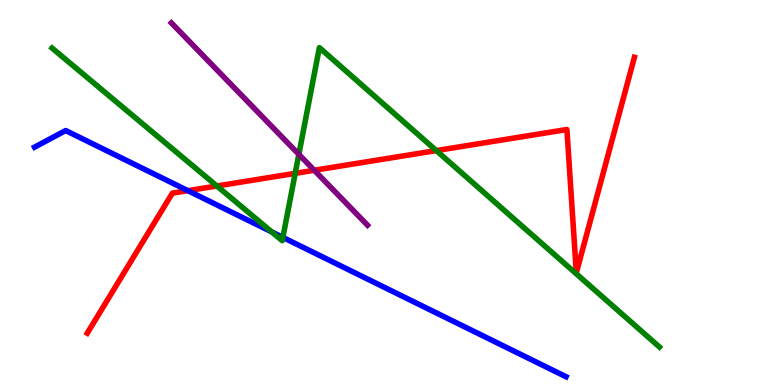[{'lines': ['blue', 'red'], 'intersections': [{'x': 2.42, 'y': 5.05}]}, {'lines': ['green', 'red'], 'intersections': [{'x': 2.8, 'y': 5.17}, {'x': 3.81, 'y': 5.5}, {'x': 5.63, 'y': 6.09}]}, {'lines': ['purple', 'red'], 'intersections': [{'x': 4.06, 'y': 5.58}]}, {'lines': ['blue', 'green'], 'intersections': [{'x': 3.51, 'y': 3.98}, {'x': 3.65, 'y': 3.83}]}, {'lines': ['blue', 'purple'], 'intersections': []}, {'lines': ['green', 'purple'], 'intersections': [{'x': 3.86, 'y': 5.99}]}]